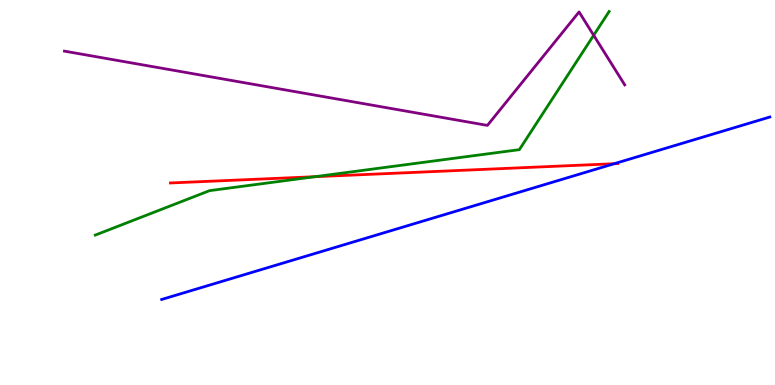[{'lines': ['blue', 'red'], 'intersections': [{'x': 7.93, 'y': 5.75}]}, {'lines': ['green', 'red'], 'intersections': [{'x': 4.06, 'y': 5.41}]}, {'lines': ['purple', 'red'], 'intersections': []}, {'lines': ['blue', 'green'], 'intersections': []}, {'lines': ['blue', 'purple'], 'intersections': []}, {'lines': ['green', 'purple'], 'intersections': [{'x': 7.66, 'y': 9.08}]}]